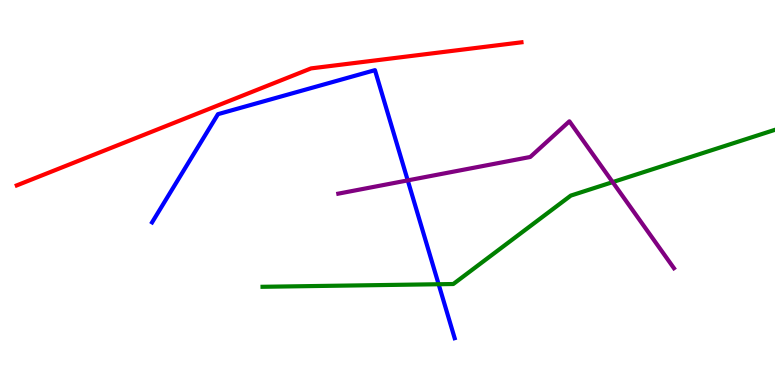[{'lines': ['blue', 'red'], 'intersections': []}, {'lines': ['green', 'red'], 'intersections': []}, {'lines': ['purple', 'red'], 'intersections': []}, {'lines': ['blue', 'green'], 'intersections': [{'x': 5.66, 'y': 2.62}]}, {'lines': ['blue', 'purple'], 'intersections': [{'x': 5.26, 'y': 5.31}]}, {'lines': ['green', 'purple'], 'intersections': [{'x': 7.91, 'y': 5.27}]}]